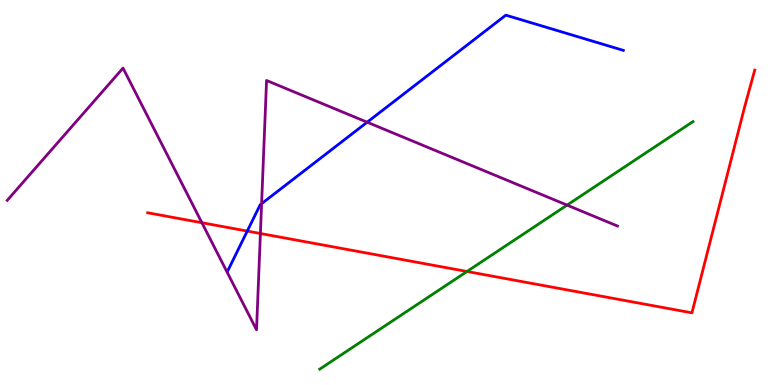[{'lines': ['blue', 'red'], 'intersections': [{'x': 3.19, 'y': 4.0}]}, {'lines': ['green', 'red'], 'intersections': [{'x': 6.03, 'y': 2.95}]}, {'lines': ['purple', 'red'], 'intersections': [{'x': 2.61, 'y': 4.21}, {'x': 3.36, 'y': 3.94}]}, {'lines': ['blue', 'green'], 'intersections': []}, {'lines': ['blue', 'purple'], 'intersections': [{'x': 3.38, 'y': 4.71}, {'x': 4.74, 'y': 6.83}]}, {'lines': ['green', 'purple'], 'intersections': [{'x': 7.32, 'y': 4.67}]}]